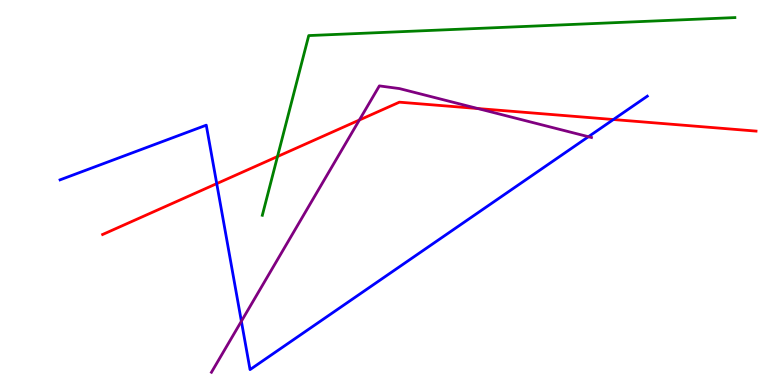[{'lines': ['blue', 'red'], 'intersections': [{'x': 2.8, 'y': 5.23}, {'x': 7.91, 'y': 6.9}]}, {'lines': ['green', 'red'], 'intersections': [{'x': 3.58, 'y': 5.93}]}, {'lines': ['purple', 'red'], 'intersections': [{'x': 4.64, 'y': 6.88}, {'x': 6.16, 'y': 7.18}]}, {'lines': ['blue', 'green'], 'intersections': []}, {'lines': ['blue', 'purple'], 'intersections': [{'x': 3.11, 'y': 1.66}, {'x': 7.59, 'y': 6.45}]}, {'lines': ['green', 'purple'], 'intersections': []}]